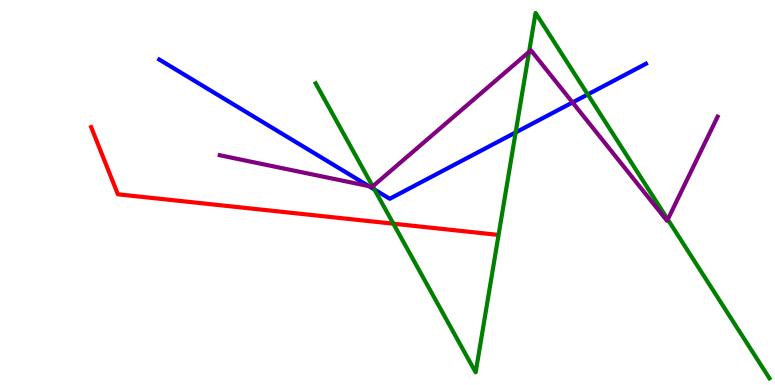[{'lines': ['blue', 'red'], 'intersections': []}, {'lines': ['green', 'red'], 'intersections': [{'x': 5.08, 'y': 4.19}]}, {'lines': ['purple', 'red'], 'intersections': []}, {'lines': ['blue', 'green'], 'intersections': [{'x': 4.83, 'y': 5.08}, {'x': 6.65, 'y': 6.56}, {'x': 7.58, 'y': 7.55}]}, {'lines': ['blue', 'purple'], 'intersections': [{'x': 4.76, 'y': 5.17}, {'x': 7.39, 'y': 7.34}]}, {'lines': ['green', 'purple'], 'intersections': [{'x': 4.81, 'y': 5.16}, {'x': 6.83, 'y': 8.65}, {'x': 8.62, 'y': 4.3}]}]